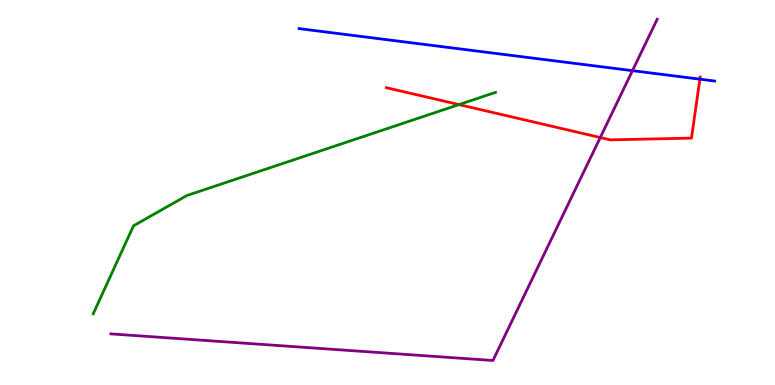[{'lines': ['blue', 'red'], 'intersections': [{'x': 9.03, 'y': 7.94}]}, {'lines': ['green', 'red'], 'intersections': [{'x': 5.92, 'y': 7.28}]}, {'lines': ['purple', 'red'], 'intersections': [{'x': 7.75, 'y': 6.43}]}, {'lines': ['blue', 'green'], 'intersections': []}, {'lines': ['blue', 'purple'], 'intersections': [{'x': 8.16, 'y': 8.16}]}, {'lines': ['green', 'purple'], 'intersections': []}]